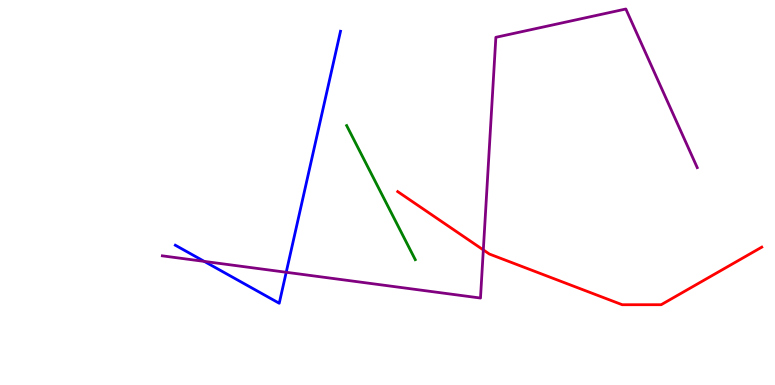[{'lines': ['blue', 'red'], 'intersections': []}, {'lines': ['green', 'red'], 'intersections': []}, {'lines': ['purple', 'red'], 'intersections': [{'x': 6.24, 'y': 3.51}]}, {'lines': ['blue', 'green'], 'intersections': []}, {'lines': ['blue', 'purple'], 'intersections': [{'x': 2.64, 'y': 3.21}, {'x': 3.69, 'y': 2.93}]}, {'lines': ['green', 'purple'], 'intersections': []}]